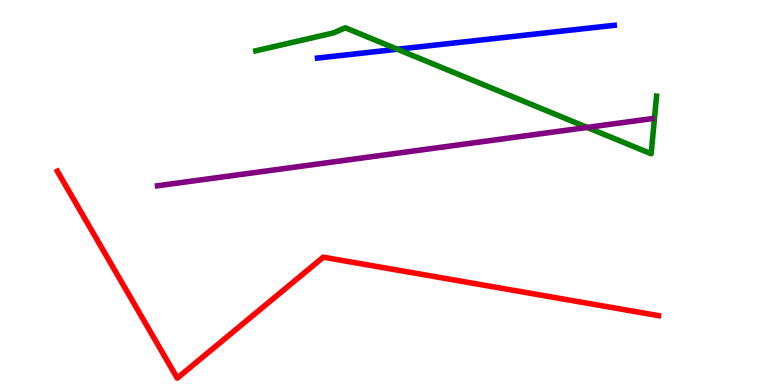[{'lines': ['blue', 'red'], 'intersections': []}, {'lines': ['green', 'red'], 'intersections': []}, {'lines': ['purple', 'red'], 'intersections': []}, {'lines': ['blue', 'green'], 'intersections': [{'x': 5.13, 'y': 8.72}]}, {'lines': ['blue', 'purple'], 'intersections': []}, {'lines': ['green', 'purple'], 'intersections': [{'x': 7.58, 'y': 6.69}]}]